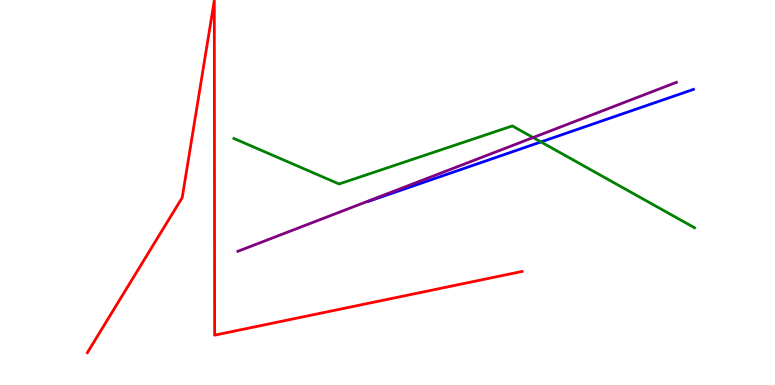[{'lines': ['blue', 'red'], 'intersections': []}, {'lines': ['green', 'red'], 'intersections': []}, {'lines': ['purple', 'red'], 'intersections': []}, {'lines': ['blue', 'green'], 'intersections': [{'x': 6.98, 'y': 6.31}]}, {'lines': ['blue', 'purple'], 'intersections': []}, {'lines': ['green', 'purple'], 'intersections': [{'x': 6.88, 'y': 6.43}]}]